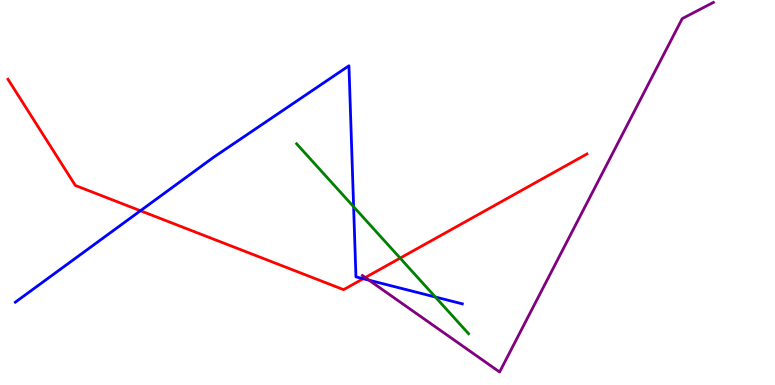[{'lines': ['blue', 'red'], 'intersections': [{'x': 1.81, 'y': 4.53}, {'x': 4.69, 'y': 2.76}]}, {'lines': ['green', 'red'], 'intersections': [{'x': 5.16, 'y': 3.3}]}, {'lines': ['purple', 'red'], 'intersections': [{'x': 4.71, 'y': 2.79}]}, {'lines': ['blue', 'green'], 'intersections': [{'x': 4.56, 'y': 4.63}, {'x': 5.62, 'y': 2.29}]}, {'lines': ['blue', 'purple'], 'intersections': [{'x': 4.76, 'y': 2.72}]}, {'lines': ['green', 'purple'], 'intersections': []}]